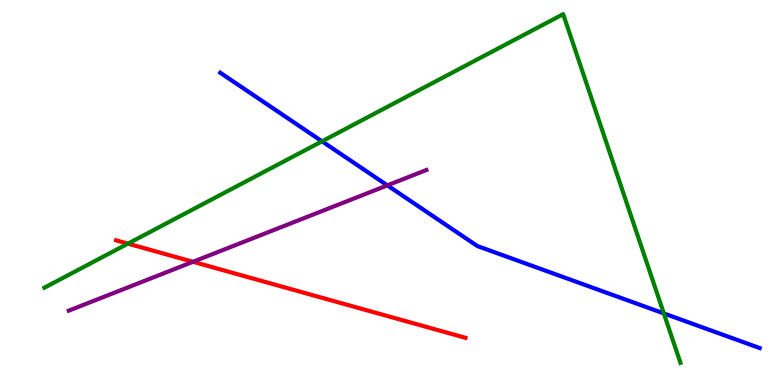[{'lines': ['blue', 'red'], 'intersections': []}, {'lines': ['green', 'red'], 'intersections': [{'x': 1.65, 'y': 3.67}]}, {'lines': ['purple', 'red'], 'intersections': [{'x': 2.49, 'y': 3.2}]}, {'lines': ['blue', 'green'], 'intersections': [{'x': 4.16, 'y': 6.33}, {'x': 8.57, 'y': 1.86}]}, {'lines': ['blue', 'purple'], 'intersections': [{'x': 5.0, 'y': 5.19}]}, {'lines': ['green', 'purple'], 'intersections': []}]